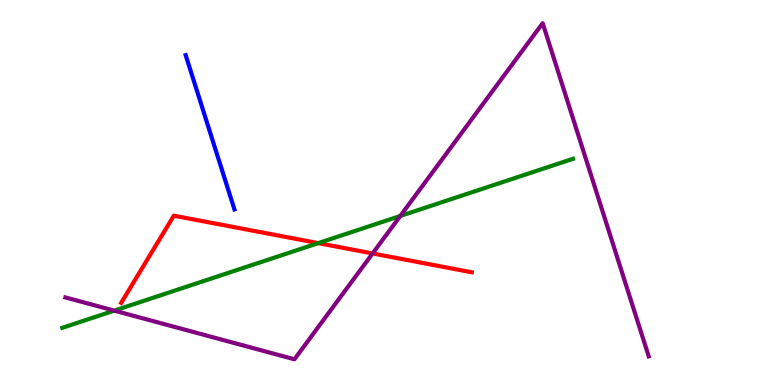[{'lines': ['blue', 'red'], 'intersections': []}, {'lines': ['green', 'red'], 'intersections': [{'x': 4.11, 'y': 3.69}]}, {'lines': ['purple', 'red'], 'intersections': [{'x': 4.81, 'y': 3.42}]}, {'lines': ['blue', 'green'], 'intersections': []}, {'lines': ['blue', 'purple'], 'intersections': []}, {'lines': ['green', 'purple'], 'intersections': [{'x': 1.47, 'y': 1.93}, {'x': 5.16, 'y': 4.39}]}]